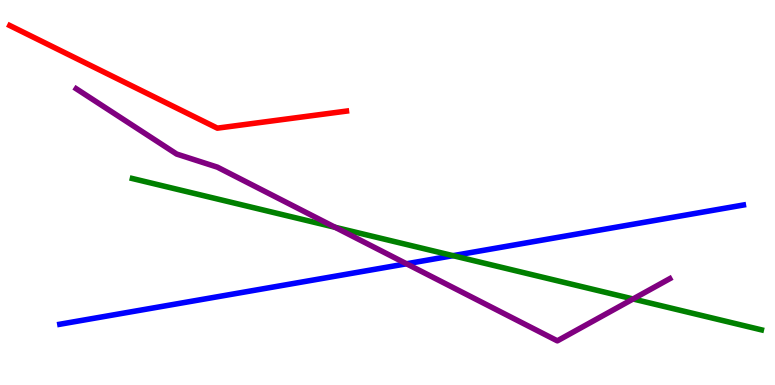[{'lines': ['blue', 'red'], 'intersections': []}, {'lines': ['green', 'red'], 'intersections': []}, {'lines': ['purple', 'red'], 'intersections': []}, {'lines': ['blue', 'green'], 'intersections': [{'x': 5.85, 'y': 3.36}]}, {'lines': ['blue', 'purple'], 'intersections': [{'x': 5.25, 'y': 3.15}]}, {'lines': ['green', 'purple'], 'intersections': [{'x': 4.32, 'y': 4.1}, {'x': 8.17, 'y': 2.23}]}]